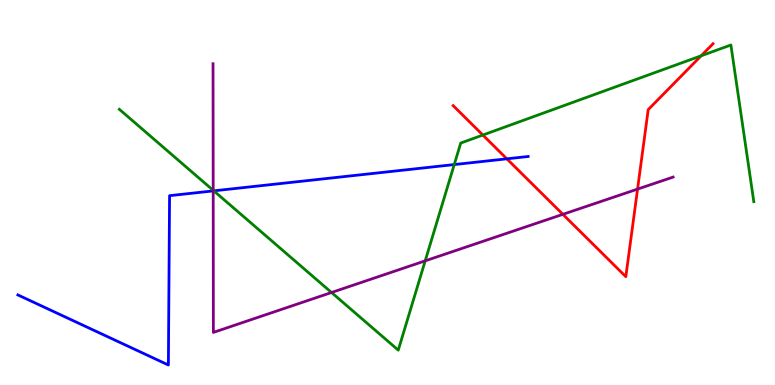[{'lines': ['blue', 'red'], 'intersections': [{'x': 6.54, 'y': 5.87}]}, {'lines': ['green', 'red'], 'intersections': [{'x': 6.23, 'y': 6.49}, {'x': 9.05, 'y': 8.55}]}, {'lines': ['purple', 'red'], 'intersections': [{'x': 7.26, 'y': 4.43}, {'x': 8.23, 'y': 5.09}]}, {'lines': ['blue', 'green'], 'intersections': [{'x': 2.76, 'y': 5.04}, {'x': 5.86, 'y': 5.73}]}, {'lines': ['blue', 'purple'], 'intersections': [{'x': 2.75, 'y': 5.04}]}, {'lines': ['green', 'purple'], 'intersections': [{'x': 2.75, 'y': 5.06}, {'x': 4.28, 'y': 2.4}, {'x': 5.49, 'y': 3.22}]}]